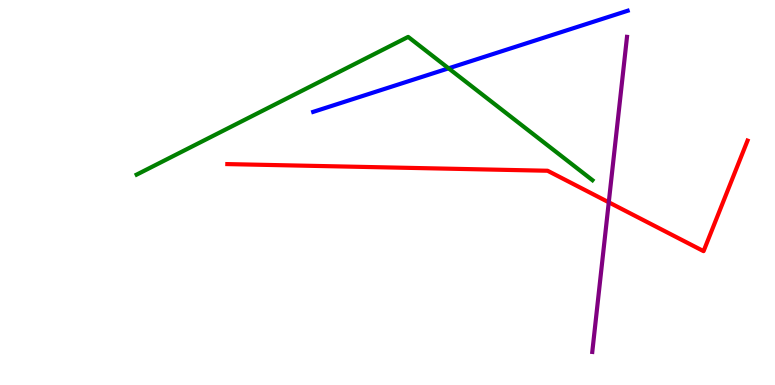[{'lines': ['blue', 'red'], 'intersections': []}, {'lines': ['green', 'red'], 'intersections': []}, {'lines': ['purple', 'red'], 'intersections': [{'x': 7.86, 'y': 4.75}]}, {'lines': ['blue', 'green'], 'intersections': [{'x': 5.79, 'y': 8.23}]}, {'lines': ['blue', 'purple'], 'intersections': []}, {'lines': ['green', 'purple'], 'intersections': []}]